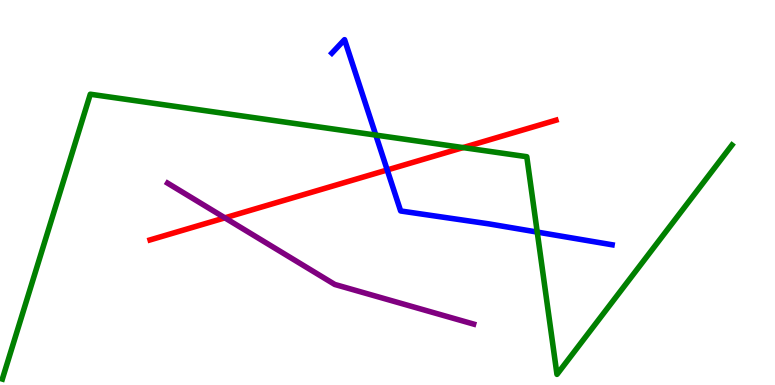[{'lines': ['blue', 'red'], 'intersections': [{'x': 5.0, 'y': 5.59}]}, {'lines': ['green', 'red'], 'intersections': [{'x': 5.98, 'y': 6.17}]}, {'lines': ['purple', 'red'], 'intersections': [{'x': 2.9, 'y': 4.34}]}, {'lines': ['blue', 'green'], 'intersections': [{'x': 4.85, 'y': 6.49}, {'x': 6.93, 'y': 3.97}]}, {'lines': ['blue', 'purple'], 'intersections': []}, {'lines': ['green', 'purple'], 'intersections': []}]